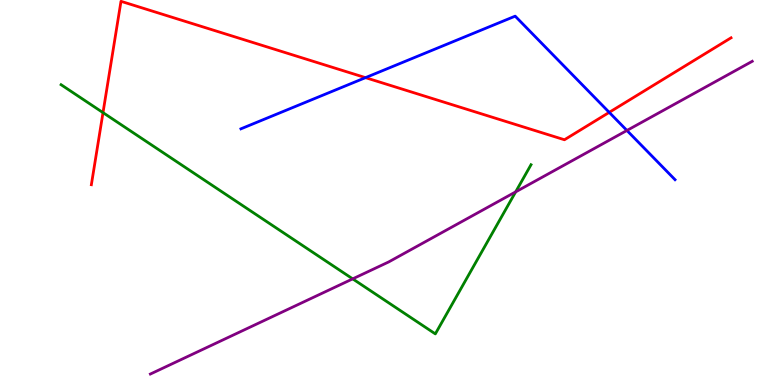[{'lines': ['blue', 'red'], 'intersections': [{'x': 4.72, 'y': 7.98}, {'x': 7.86, 'y': 7.08}]}, {'lines': ['green', 'red'], 'intersections': [{'x': 1.33, 'y': 7.07}]}, {'lines': ['purple', 'red'], 'intersections': []}, {'lines': ['blue', 'green'], 'intersections': []}, {'lines': ['blue', 'purple'], 'intersections': [{'x': 8.09, 'y': 6.61}]}, {'lines': ['green', 'purple'], 'intersections': [{'x': 4.55, 'y': 2.76}, {'x': 6.65, 'y': 5.02}]}]